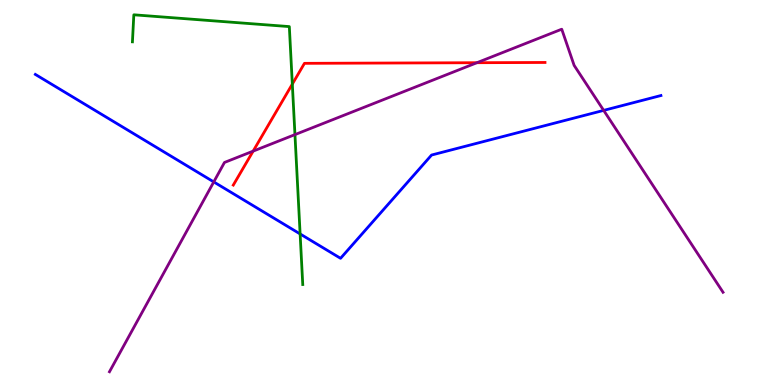[{'lines': ['blue', 'red'], 'intersections': []}, {'lines': ['green', 'red'], 'intersections': [{'x': 3.77, 'y': 7.82}]}, {'lines': ['purple', 'red'], 'intersections': [{'x': 3.27, 'y': 6.07}, {'x': 6.15, 'y': 8.37}]}, {'lines': ['blue', 'green'], 'intersections': [{'x': 3.87, 'y': 3.92}]}, {'lines': ['blue', 'purple'], 'intersections': [{'x': 2.76, 'y': 5.27}, {'x': 7.79, 'y': 7.13}]}, {'lines': ['green', 'purple'], 'intersections': [{'x': 3.81, 'y': 6.5}]}]